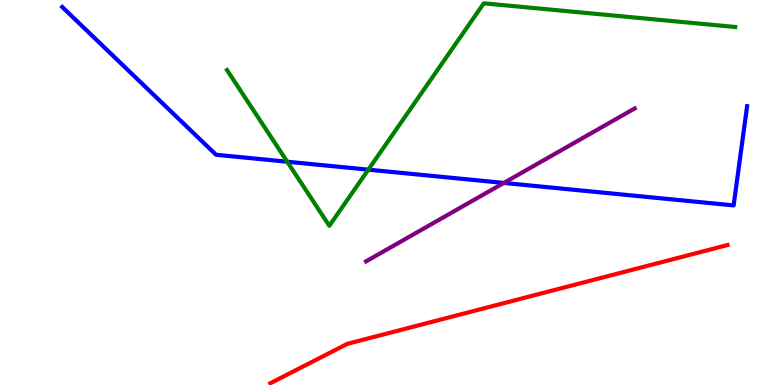[{'lines': ['blue', 'red'], 'intersections': []}, {'lines': ['green', 'red'], 'intersections': []}, {'lines': ['purple', 'red'], 'intersections': []}, {'lines': ['blue', 'green'], 'intersections': [{'x': 3.71, 'y': 5.8}, {'x': 4.75, 'y': 5.59}]}, {'lines': ['blue', 'purple'], 'intersections': [{'x': 6.5, 'y': 5.25}]}, {'lines': ['green', 'purple'], 'intersections': []}]